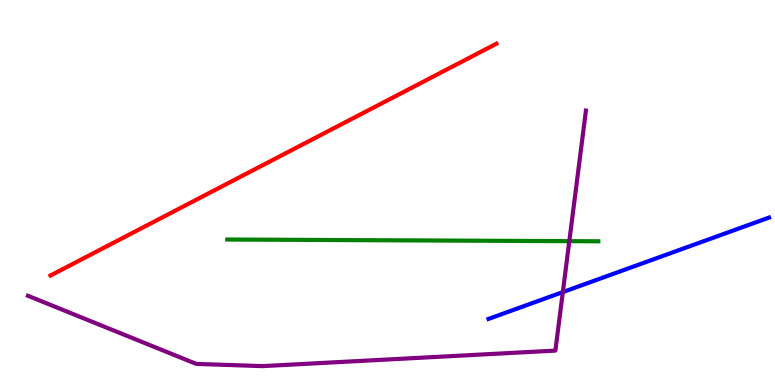[{'lines': ['blue', 'red'], 'intersections': []}, {'lines': ['green', 'red'], 'intersections': []}, {'lines': ['purple', 'red'], 'intersections': []}, {'lines': ['blue', 'green'], 'intersections': []}, {'lines': ['blue', 'purple'], 'intersections': [{'x': 7.26, 'y': 2.41}]}, {'lines': ['green', 'purple'], 'intersections': [{'x': 7.35, 'y': 3.74}]}]